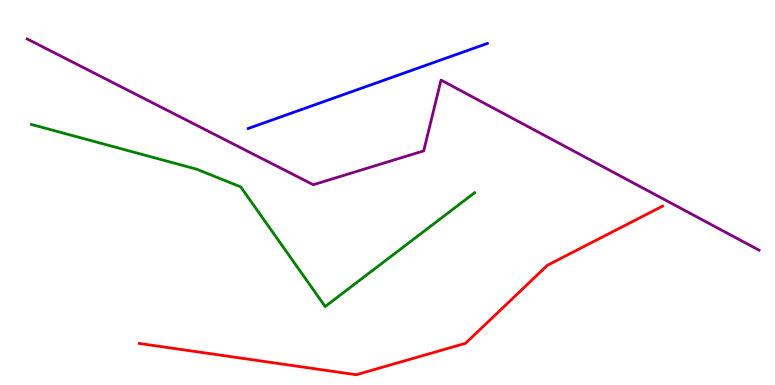[{'lines': ['blue', 'red'], 'intersections': []}, {'lines': ['green', 'red'], 'intersections': []}, {'lines': ['purple', 'red'], 'intersections': []}, {'lines': ['blue', 'green'], 'intersections': []}, {'lines': ['blue', 'purple'], 'intersections': []}, {'lines': ['green', 'purple'], 'intersections': []}]